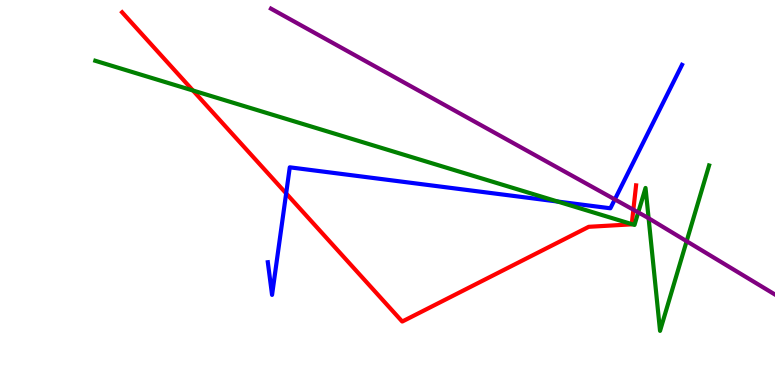[{'lines': ['blue', 'red'], 'intersections': [{'x': 3.69, 'y': 4.98}]}, {'lines': ['green', 'red'], 'intersections': [{'x': 2.49, 'y': 7.65}, {'x': 8.15, 'y': 4.18}]}, {'lines': ['purple', 'red'], 'intersections': [{'x': 8.17, 'y': 4.55}]}, {'lines': ['blue', 'green'], 'intersections': [{'x': 7.2, 'y': 4.76}]}, {'lines': ['blue', 'purple'], 'intersections': [{'x': 7.93, 'y': 4.82}]}, {'lines': ['green', 'purple'], 'intersections': [{'x': 8.24, 'y': 4.48}, {'x': 8.37, 'y': 4.33}, {'x': 8.86, 'y': 3.74}]}]